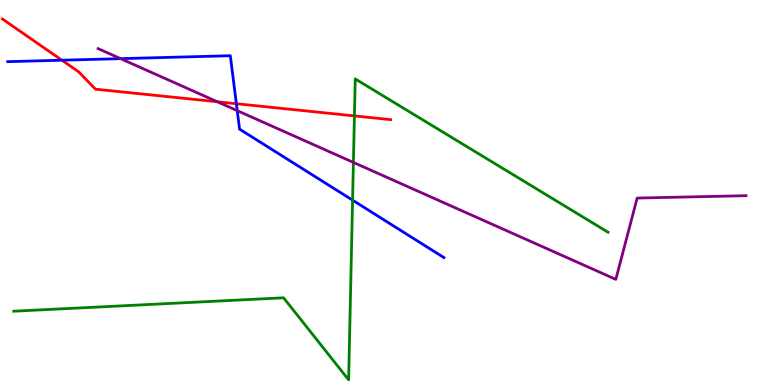[{'lines': ['blue', 'red'], 'intersections': [{'x': 0.799, 'y': 8.44}, {'x': 3.05, 'y': 7.31}]}, {'lines': ['green', 'red'], 'intersections': [{'x': 4.57, 'y': 6.99}]}, {'lines': ['purple', 'red'], 'intersections': [{'x': 2.8, 'y': 7.36}]}, {'lines': ['blue', 'green'], 'intersections': [{'x': 4.55, 'y': 4.8}]}, {'lines': ['blue', 'purple'], 'intersections': [{'x': 1.56, 'y': 8.48}, {'x': 3.06, 'y': 7.13}]}, {'lines': ['green', 'purple'], 'intersections': [{'x': 4.56, 'y': 5.78}]}]